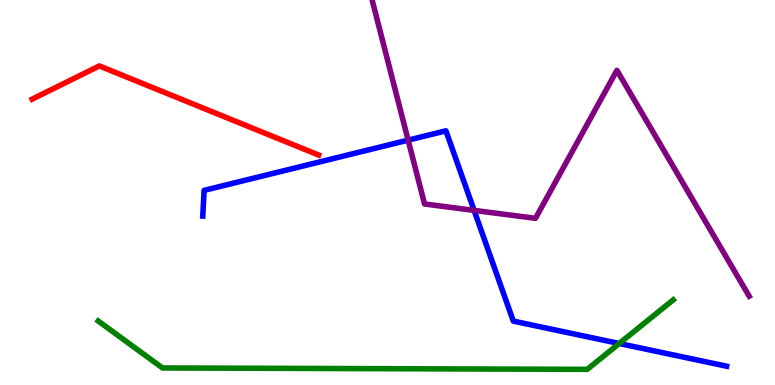[{'lines': ['blue', 'red'], 'intersections': []}, {'lines': ['green', 'red'], 'intersections': []}, {'lines': ['purple', 'red'], 'intersections': []}, {'lines': ['blue', 'green'], 'intersections': [{'x': 7.99, 'y': 1.08}]}, {'lines': ['blue', 'purple'], 'intersections': [{'x': 5.27, 'y': 6.36}, {'x': 6.12, 'y': 4.54}]}, {'lines': ['green', 'purple'], 'intersections': []}]